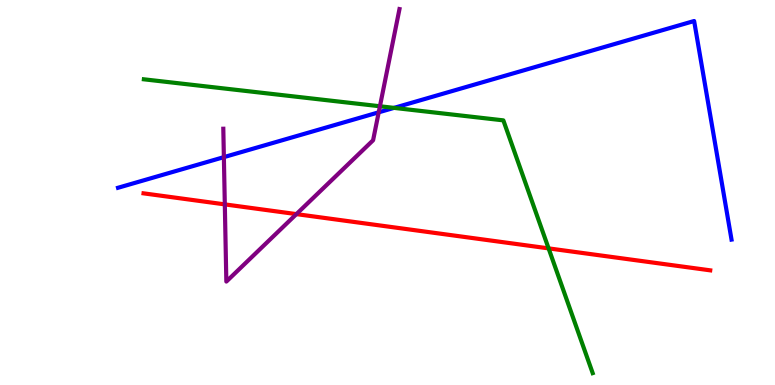[{'lines': ['blue', 'red'], 'intersections': []}, {'lines': ['green', 'red'], 'intersections': [{'x': 7.08, 'y': 3.55}]}, {'lines': ['purple', 'red'], 'intersections': [{'x': 2.9, 'y': 4.69}, {'x': 3.82, 'y': 4.44}]}, {'lines': ['blue', 'green'], 'intersections': [{'x': 5.08, 'y': 7.2}]}, {'lines': ['blue', 'purple'], 'intersections': [{'x': 2.89, 'y': 5.92}, {'x': 4.89, 'y': 7.08}]}, {'lines': ['green', 'purple'], 'intersections': [{'x': 4.9, 'y': 7.24}]}]